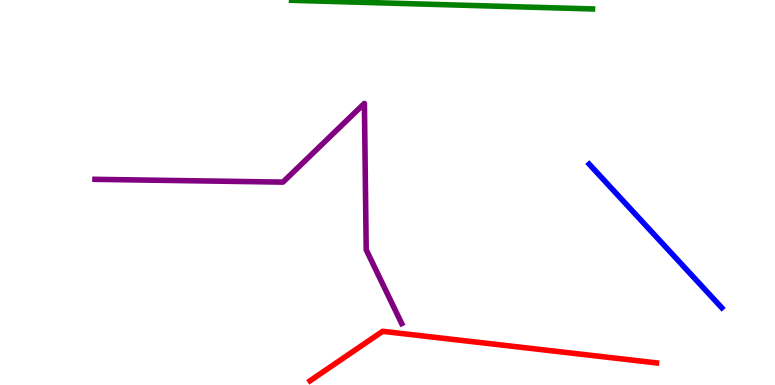[{'lines': ['blue', 'red'], 'intersections': []}, {'lines': ['green', 'red'], 'intersections': []}, {'lines': ['purple', 'red'], 'intersections': []}, {'lines': ['blue', 'green'], 'intersections': []}, {'lines': ['blue', 'purple'], 'intersections': []}, {'lines': ['green', 'purple'], 'intersections': []}]